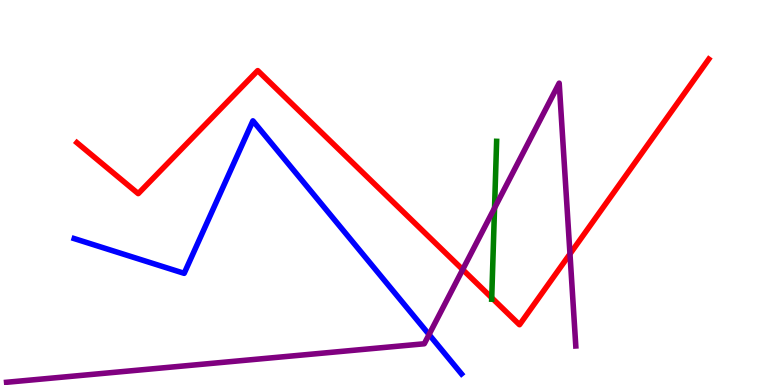[{'lines': ['blue', 'red'], 'intersections': []}, {'lines': ['green', 'red'], 'intersections': [{'x': 6.34, 'y': 2.27}]}, {'lines': ['purple', 'red'], 'intersections': [{'x': 5.97, 'y': 3.0}, {'x': 7.35, 'y': 3.4}]}, {'lines': ['blue', 'green'], 'intersections': []}, {'lines': ['blue', 'purple'], 'intersections': [{'x': 5.54, 'y': 1.31}]}, {'lines': ['green', 'purple'], 'intersections': [{'x': 6.38, 'y': 4.6}]}]